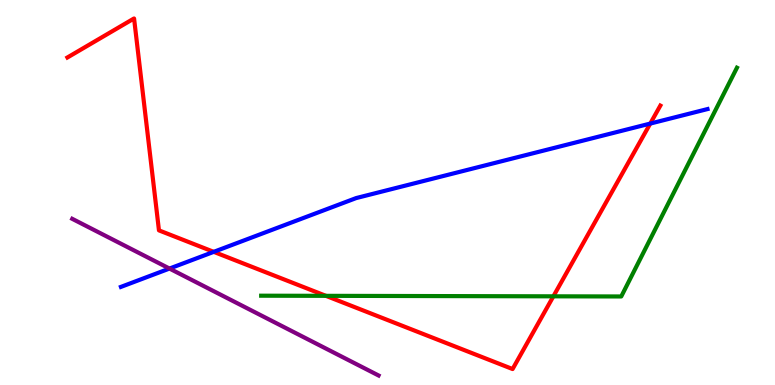[{'lines': ['blue', 'red'], 'intersections': [{'x': 2.76, 'y': 3.46}, {'x': 8.39, 'y': 6.79}]}, {'lines': ['green', 'red'], 'intersections': [{'x': 4.21, 'y': 2.32}, {'x': 7.14, 'y': 2.3}]}, {'lines': ['purple', 'red'], 'intersections': []}, {'lines': ['blue', 'green'], 'intersections': []}, {'lines': ['blue', 'purple'], 'intersections': [{'x': 2.19, 'y': 3.02}]}, {'lines': ['green', 'purple'], 'intersections': []}]